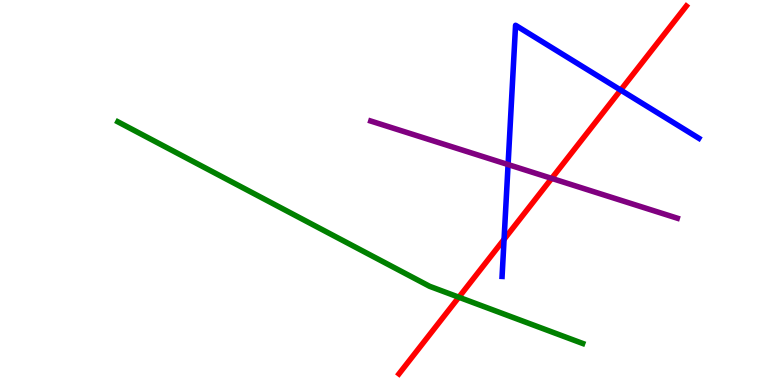[{'lines': ['blue', 'red'], 'intersections': [{'x': 6.5, 'y': 3.78}, {'x': 8.01, 'y': 7.66}]}, {'lines': ['green', 'red'], 'intersections': [{'x': 5.92, 'y': 2.28}]}, {'lines': ['purple', 'red'], 'intersections': [{'x': 7.12, 'y': 5.37}]}, {'lines': ['blue', 'green'], 'intersections': []}, {'lines': ['blue', 'purple'], 'intersections': [{'x': 6.56, 'y': 5.73}]}, {'lines': ['green', 'purple'], 'intersections': []}]